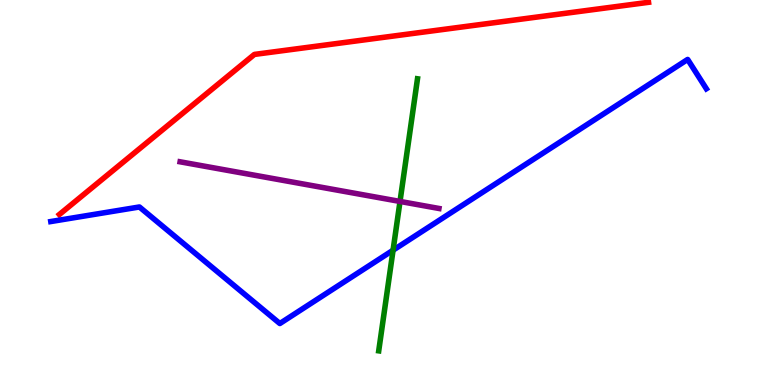[{'lines': ['blue', 'red'], 'intersections': []}, {'lines': ['green', 'red'], 'intersections': []}, {'lines': ['purple', 'red'], 'intersections': []}, {'lines': ['blue', 'green'], 'intersections': [{'x': 5.07, 'y': 3.5}]}, {'lines': ['blue', 'purple'], 'intersections': []}, {'lines': ['green', 'purple'], 'intersections': [{'x': 5.16, 'y': 4.77}]}]